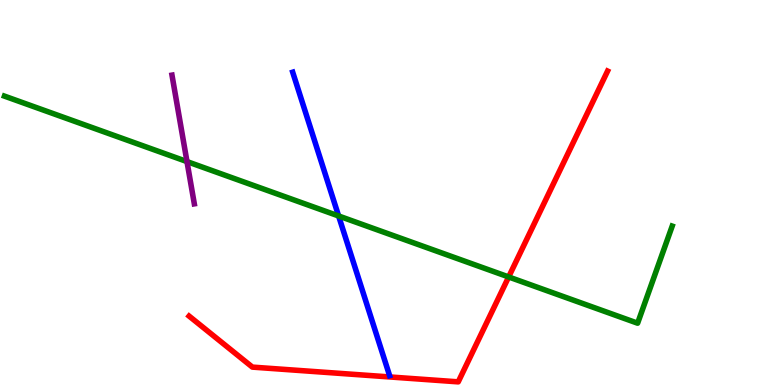[{'lines': ['blue', 'red'], 'intersections': []}, {'lines': ['green', 'red'], 'intersections': [{'x': 6.56, 'y': 2.81}]}, {'lines': ['purple', 'red'], 'intersections': []}, {'lines': ['blue', 'green'], 'intersections': [{'x': 4.37, 'y': 4.39}]}, {'lines': ['blue', 'purple'], 'intersections': []}, {'lines': ['green', 'purple'], 'intersections': [{'x': 2.41, 'y': 5.8}]}]